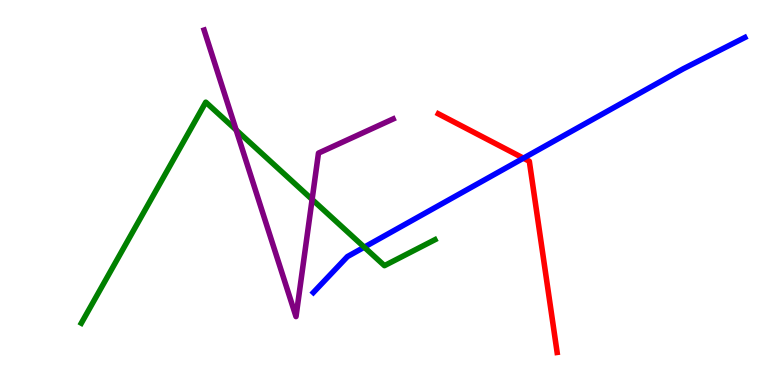[{'lines': ['blue', 'red'], 'intersections': [{'x': 6.75, 'y': 5.89}]}, {'lines': ['green', 'red'], 'intersections': []}, {'lines': ['purple', 'red'], 'intersections': []}, {'lines': ['blue', 'green'], 'intersections': [{'x': 4.7, 'y': 3.58}]}, {'lines': ['blue', 'purple'], 'intersections': []}, {'lines': ['green', 'purple'], 'intersections': [{'x': 3.05, 'y': 6.62}, {'x': 4.03, 'y': 4.82}]}]